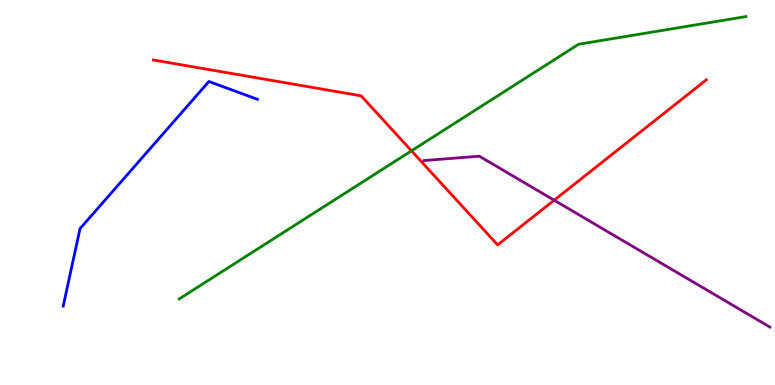[{'lines': ['blue', 'red'], 'intersections': []}, {'lines': ['green', 'red'], 'intersections': [{'x': 5.31, 'y': 6.08}]}, {'lines': ['purple', 'red'], 'intersections': [{'x': 7.15, 'y': 4.8}]}, {'lines': ['blue', 'green'], 'intersections': []}, {'lines': ['blue', 'purple'], 'intersections': []}, {'lines': ['green', 'purple'], 'intersections': []}]